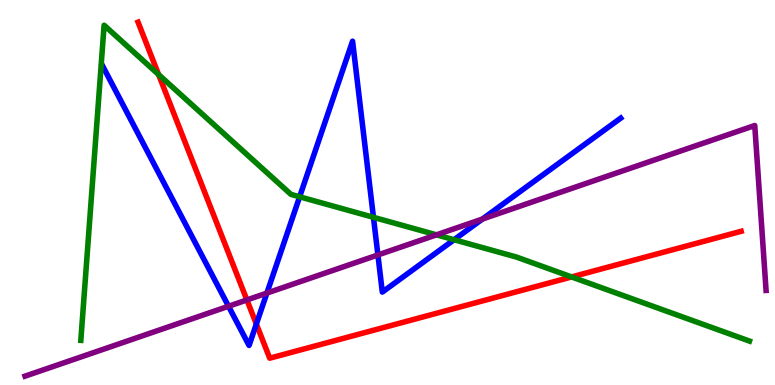[{'lines': ['blue', 'red'], 'intersections': [{'x': 3.31, 'y': 1.58}]}, {'lines': ['green', 'red'], 'intersections': [{'x': 2.05, 'y': 8.06}, {'x': 7.38, 'y': 2.81}]}, {'lines': ['purple', 'red'], 'intersections': [{'x': 3.19, 'y': 2.21}]}, {'lines': ['blue', 'green'], 'intersections': [{'x': 3.87, 'y': 4.89}, {'x': 4.82, 'y': 4.36}, {'x': 5.86, 'y': 3.77}]}, {'lines': ['blue', 'purple'], 'intersections': [{'x': 2.95, 'y': 2.05}, {'x': 3.44, 'y': 2.39}, {'x': 4.88, 'y': 3.38}, {'x': 6.22, 'y': 4.31}]}, {'lines': ['green', 'purple'], 'intersections': [{'x': 5.63, 'y': 3.9}]}]